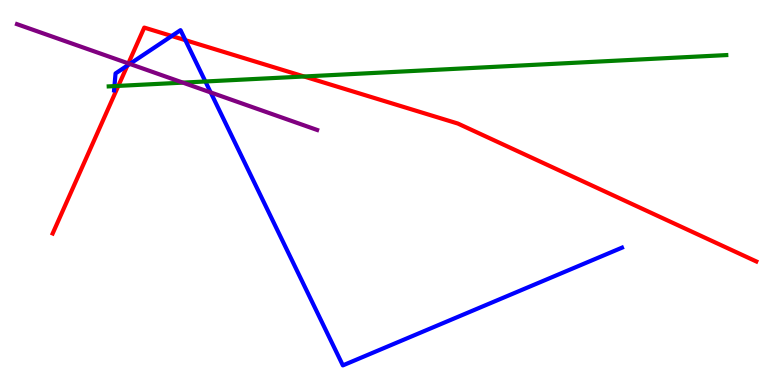[{'lines': ['blue', 'red'], 'intersections': [{'x': 1.64, 'y': 8.3}, {'x': 2.22, 'y': 9.06}, {'x': 2.39, 'y': 8.96}]}, {'lines': ['green', 'red'], 'intersections': [{'x': 1.53, 'y': 7.77}, {'x': 3.92, 'y': 8.01}]}, {'lines': ['purple', 'red'], 'intersections': [{'x': 1.66, 'y': 8.35}]}, {'lines': ['blue', 'green'], 'intersections': [{'x': 1.48, 'y': 7.76}, {'x': 2.65, 'y': 7.88}]}, {'lines': ['blue', 'purple'], 'intersections': [{'x': 1.68, 'y': 8.34}, {'x': 2.72, 'y': 7.6}]}, {'lines': ['green', 'purple'], 'intersections': [{'x': 2.36, 'y': 7.85}]}]